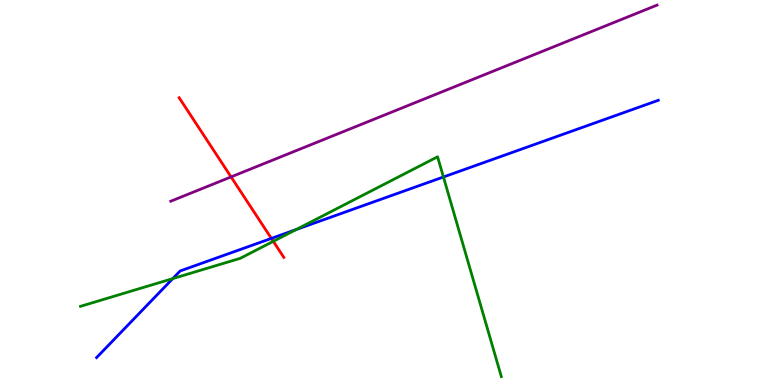[{'lines': ['blue', 'red'], 'intersections': [{'x': 3.5, 'y': 3.81}]}, {'lines': ['green', 'red'], 'intersections': [{'x': 3.53, 'y': 3.73}]}, {'lines': ['purple', 'red'], 'intersections': [{'x': 2.98, 'y': 5.41}]}, {'lines': ['blue', 'green'], 'intersections': [{'x': 2.23, 'y': 2.76}, {'x': 3.82, 'y': 4.04}, {'x': 5.72, 'y': 5.4}]}, {'lines': ['blue', 'purple'], 'intersections': []}, {'lines': ['green', 'purple'], 'intersections': []}]